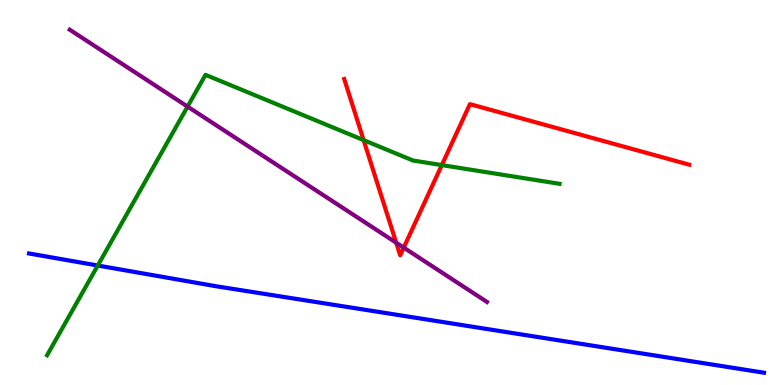[{'lines': ['blue', 'red'], 'intersections': []}, {'lines': ['green', 'red'], 'intersections': [{'x': 4.69, 'y': 6.36}, {'x': 5.7, 'y': 5.71}]}, {'lines': ['purple', 'red'], 'intersections': [{'x': 5.11, 'y': 3.7}, {'x': 5.21, 'y': 3.57}]}, {'lines': ['blue', 'green'], 'intersections': [{'x': 1.26, 'y': 3.1}]}, {'lines': ['blue', 'purple'], 'intersections': []}, {'lines': ['green', 'purple'], 'intersections': [{'x': 2.42, 'y': 7.23}]}]